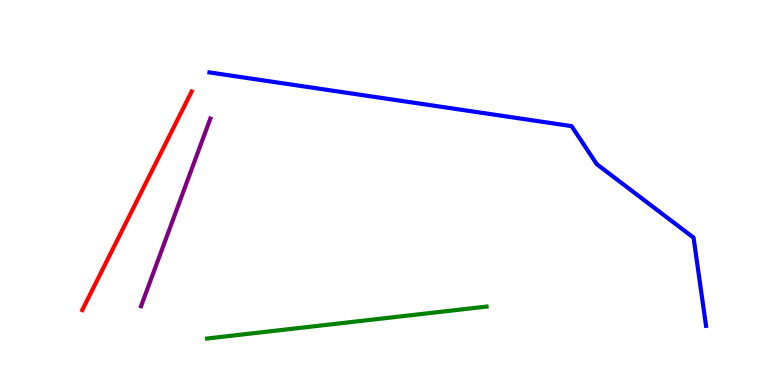[{'lines': ['blue', 'red'], 'intersections': []}, {'lines': ['green', 'red'], 'intersections': []}, {'lines': ['purple', 'red'], 'intersections': []}, {'lines': ['blue', 'green'], 'intersections': []}, {'lines': ['blue', 'purple'], 'intersections': []}, {'lines': ['green', 'purple'], 'intersections': []}]